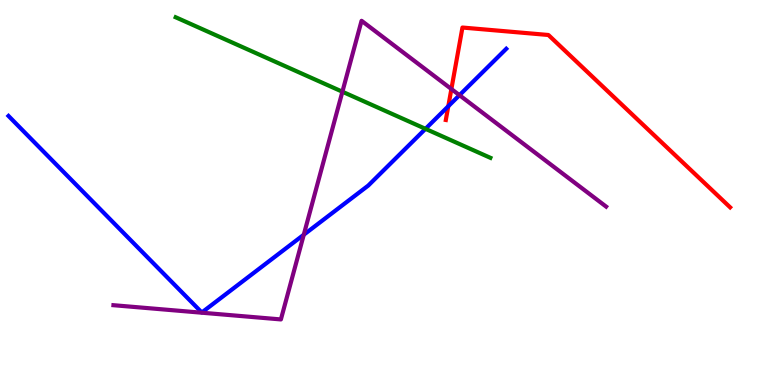[{'lines': ['blue', 'red'], 'intersections': [{'x': 5.78, 'y': 7.24}]}, {'lines': ['green', 'red'], 'intersections': []}, {'lines': ['purple', 'red'], 'intersections': [{'x': 5.82, 'y': 7.69}]}, {'lines': ['blue', 'green'], 'intersections': [{'x': 5.49, 'y': 6.65}]}, {'lines': ['blue', 'purple'], 'intersections': [{'x': 3.92, 'y': 3.9}, {'x': 5.93, 'y': 7.53}]}, {'lines': ['green', 'purple'], 'intersections': [{'x': 4.42, 'y': 7.62}]}]